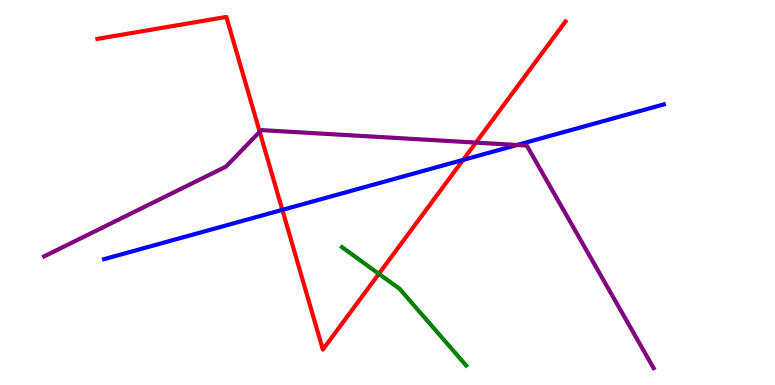[{'lines': ['blue', 'red'], 'intersections': [{'x': 3.64, 'y': 4.55}, {'x': 5.98, 'y': 5.85}]}, {'lines': ['green', 'red'], 'intersections': [{'x': 4.89, 'y': 2.89}]}, {'lines': ['purple', 'red'], 'intersections': [{'x': 3.35, 'y': 6.58}, {'x': 6.14, 'y': 6.3}]}, {'lines': ['blue', 'green'], 'intersections': []}, {'lines': ['blue', 'purple'], 'intersections': [{'x': 6.67, 'y': 6.23}]}, {'lines': ['green', 'purple'], 'intersections': []}]